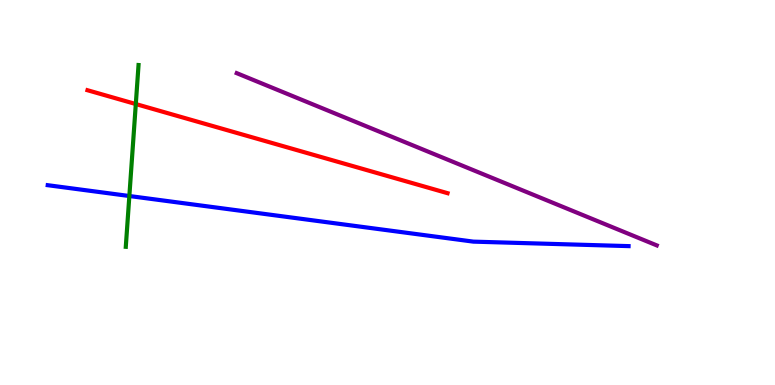[{'lines': ['blue', 'red'], 'intersections': []}, {'lines': ['green', 'red'], 'intersections': [{'x': 1.75, 'y': 7.3}]}, {'lines': ['purple', 'red'], 'intersections': []}, {'lines': ['blue', 'green'], 'intersections': [{'x': 1.67, 'y': 4.91}]}, {'lines': ['blue', 'purple'], 'intersections': []}, {'lines': ['green', 'purple'], 'intersections': []}]